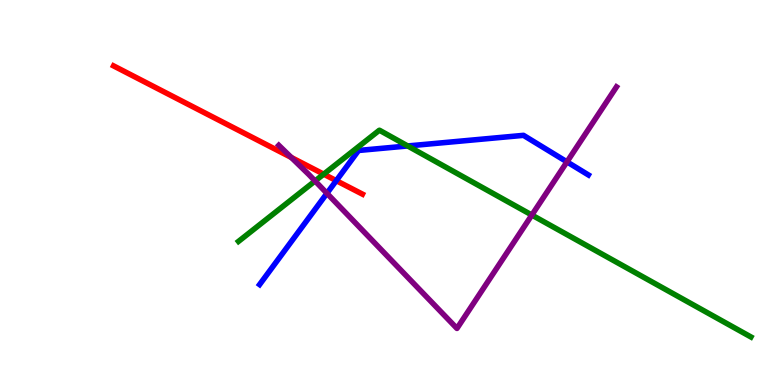[{'lines': ['blue', 'red'], 'intersections': [{'x': 4.34, 'y': 5.31}]}, {'lines': ['green', 'red'], 'intersections': [{'x': 4.18, 'y': 5.48}]}, {'lines': ['purple', 'red'], 'intersections': [{'x': 3.76, 'y': 5.91}]}, {'lines': ['blue', 'green'], 'intersections': [{'x': 5.26, 'y': 6.21}]}, {'lines': ['blue', 'purple'], 'intersections': [{'x': 4.22, 'y': 4.98}, {'x': 7.32, 'y': 5.8}]}, {'lines': ['green', 'purple'], 'intersections': [{'x': 4.07, 'y': 5.3}, {'x': 6.86, 'y': 4.41}]}]